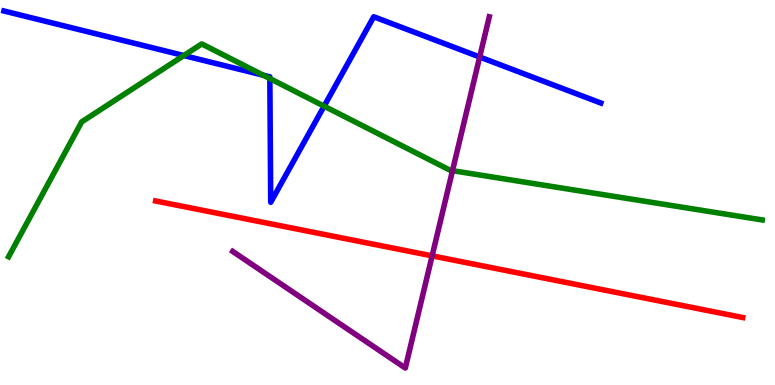[{'lines': ['blue', 'red'], 'intersections': []}, {'lines': ['green', 'red'], 'intersections': []}, {'lines': ['purple', 'red'], 'intersections': [{'x': 5.58, 'y': 3.35}]}, {'lines': ['blue', 'green'], 'intersections': [{'x': 2.37, 'y': 8.56}, {'x': 3.4, 'y': 8.05}, {'x': 3.48, 'y': 7.96}, {'x': 4.18, 'y': 7.24}]}, {'lines': ['blue', 'purple'], 'intersections': [{'x': 6.19, 'y': 8.52}]}, {'lines': ['green', 'purple'], 'intersections': [{'x': 5.84, 'y': 5.57}]}]